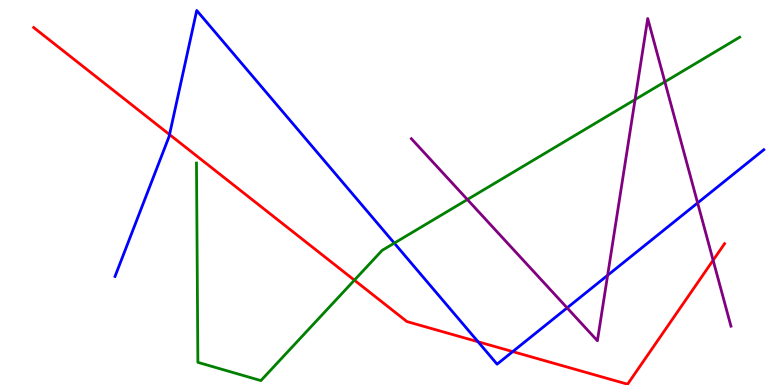[{'lines': ['blue', 'red'], 'intersections': [{'x': 2.19, 'y': 6.5}, {'x': 6.17, 'y': 1.12}, {'x': 6.62, 'y': 0.868}]}, {'lines': ['green', 'red'], 'intersections': [{'x': 4.57, 'y': 2.72}]}, {'lines': ['purple', 'red'], 'intersections': [{'x': 9.2, 'y': 3.24}]}, {'lines': ['blue', 'green'], 'intersections': [{'x': 5.09, 'y': 3.69}]}, {'lines': ['blue', 'purple'], 'intersections': [{'x': 7.32, 'y': 2.0}, {'x': 7.84, 'y': 2.85}, {'x': 9.0, 'y': 4.73}]}, {'lines': ['green', 'purple'], 'intersections': [{'x': 6.03, 'y': 4.82}, {'x': 8.19, 'y': 7.41}, {'x': 8.58, 'y': 7.87}]}]